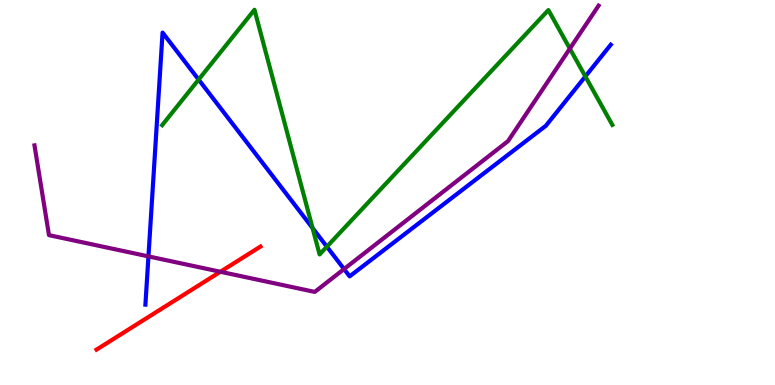[{'lines': ['blue', 'red'], 'intersections': []}, {'lines': ['green', 'red'], 'intersections': []}, {'lines': ['purple', 'red'], 'intersections': [{'x': 2.84, 'y': 2.94}]}, {'lines': ['blue', 'green'], 'intersections': [{'x': 2.56, 'y': 7.93}, {'x': 4.03, 'y': 4.08}, {'x': 4.22, 'y': 3.59}, {'x': 7.55, 'y': 8.01}]}, {'lines': ['blue', 'purple'], 'intersections': [{'x': 1.92, 'y': 3.34}, {'x': 4.44, 'y': 3.01}]}, {'lines': ['green', 'purple'], 'intersections': [{'x': 7.35, 'y': 8.74}]}]